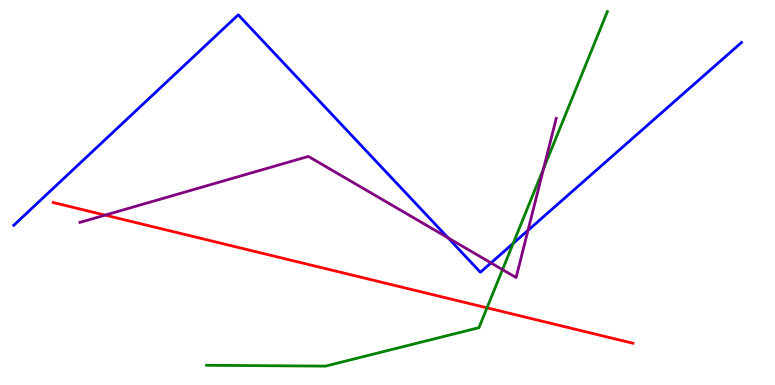[{'lines': ['blue', 'red'], 'intersections': []}, {'lines': ['green', 'red'], 'intersections': [{'x': 6.28, 'y': 2.0}]}, {'lines': ['purple', 'red'], 'intersections': [{'x': 1.36, 'y': 4.41}]}, {'lines': ['blue', 'green'], 'intersections': [{'x': 6.62, 'y': 3.68}]}, {'lines': ['blue', 'purple'], 'intersections': [{'x': 5.78, 'y': 3.82}, {'x': 6.34, 'y': 3.17}, {'x': 6.81, 'y': 4.02}]}, {'lines': ['green', 'purple'], 'intersections': [{'x': 6.48, 'y': 3.0}, {'x': 7.01, 'y': 5.62}]}]